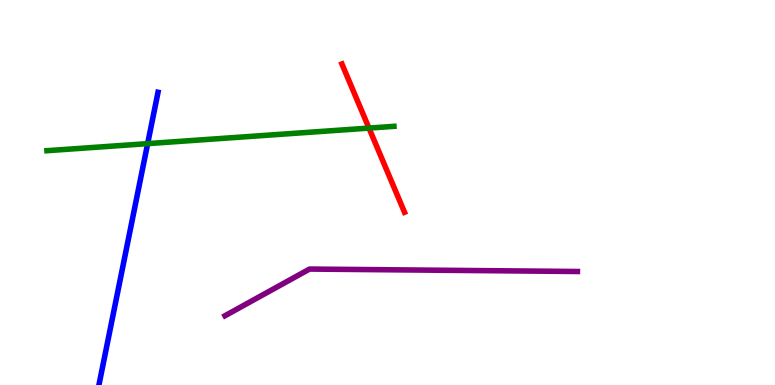[{'lines': ['blue', 'red'], 'intersections': []}, {'lines': ['green', 'red'], 'intersections': [{'x': 4.76, 'y': 6.67}]}, {'lines': ['purple', 'red'], 'intersections': []}, {'lines': ['blue', 'green'], 'intersections': [{'x': 1.91, 'y': 6.27}]}, {'lines': ['blue', 'purple'], 'intersections': []}, {'lines': ['green', 'purple'], 'intersections': []}]